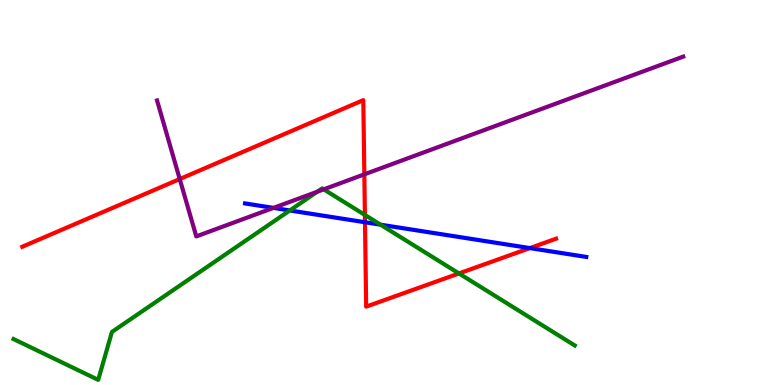[{'lines': ['blue', 'red'], 'intersections': [{'x': 4.71, 'y': 4.23}, {'x': 6.84, 'y': 3.56}]}, {'lines': ['green', 'red'], 'intersections': [{'x': 4.71, 'y': 4.42}, {'x': 5.92, 'y': 2.9}]}, {'lines': ['purple', 'red'], 'intersections': [{'x': 2.32, 'y': 5.35}, {'x': 4.7, 'y': 5.47}]}, {'lines': ['blue', 'green'], 'intersections': [{'x': 3.74, 'y': 4.53}, {'x': 4.91, 'y': 4.16}]}, {'lines': ['blue', 'purple'], 'intersections': [{'x': 3.53, 'y': 4.6}]}, {'lines': ['green', 'purple'], 'intersections': [{'x': 4.09, 'y': 5.02}, {'x': 4.18, 'y': 5.08}]}]